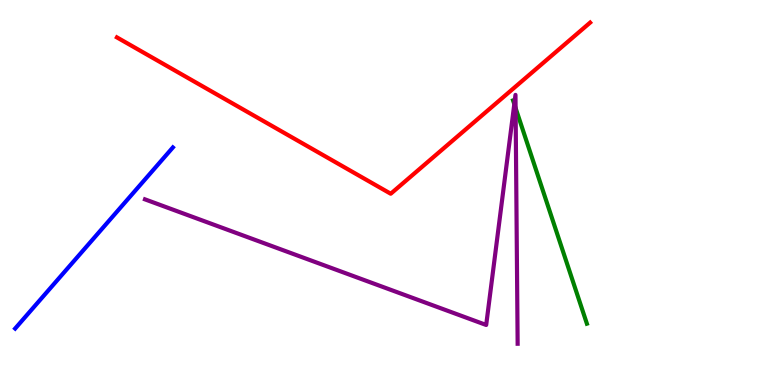[{'lines': ['blue', 'red'], 'intersections': []}, {'lines': ['green', 'red'], 'intersections': []}, {'lines': ['purple', 'red'], 'intersections': []}, {'lines': ['blue', 'green'], 'intersections': []}, {'lines': ['blue', 'purple'], 'intersections': []}, {'lines': ['green', 'purple'], 'intersections': [{'x': 6.64, 'y': 7.3}, {'x': 6.65, 'y': 7.19}]}]